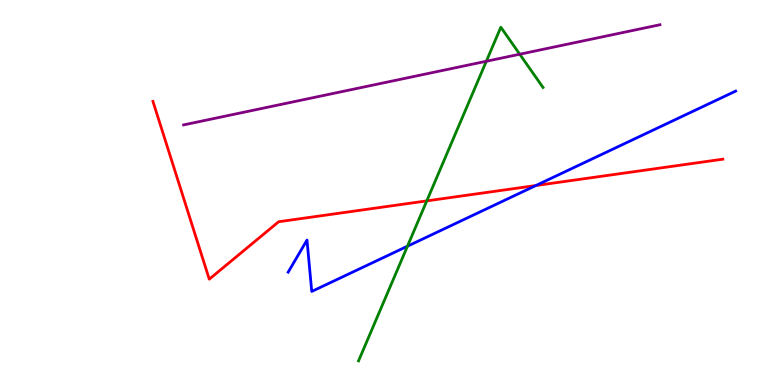[{'lines': ['blue', 'red'], 'intersections': [{'x': 6.91, 'y': 5.18}]}, {'lines': ['green', 'red'], 'intersections': [{'x': 5.51, 'y': 4.78}]}, {'lines': ['purple', 'red'], 'intersections': []}, {'lines': ['blue', 'green'], 'intersections': [{'x': 5.26, 'y': 3.6}]}, {'lines': ['blue', 'purple'], 'intersections': []}, {'lines': ['green', 'purple'], 'intersections': [{'x': 6.28, 'y': 8.41}, {'x': 6.71, 'y': 8.59}]}]